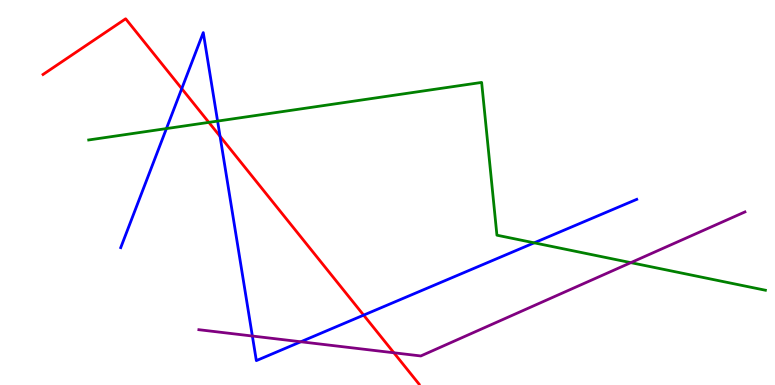[{'lines': ['blue', 'red'], 'intersections': [{'x': 2.35, 'y': 7.7}, {'x': 2.84, 'y': 6.46}, {'x': 4.69, 'y': 1.81}]}, {'lines': ['green', 'red'], 'intersections': [{'x': 2.69, 'y': 6.82}]}, {'lines': ['purple', 'red'], 'intersections': [{'x': 5.08, 'y': 0.837}]}, {'lines': ['blue', 'green'], 'intersections': [{'x': 2.15, 'y': 6.66}, {'x': 2.81, 'y': 6.85}, {'x': 6.89, 'y': 3.69}]}, {'lines': ['blue', 'purple'], 'intersections': [{'x': 3.26, 'y': 1.27}, {'x': 3.88, 'y': 1.12}]}, {'lines': ['green', 'purple'], 'intersections': [{'x': 8.14, 'y': 3.18}]}]